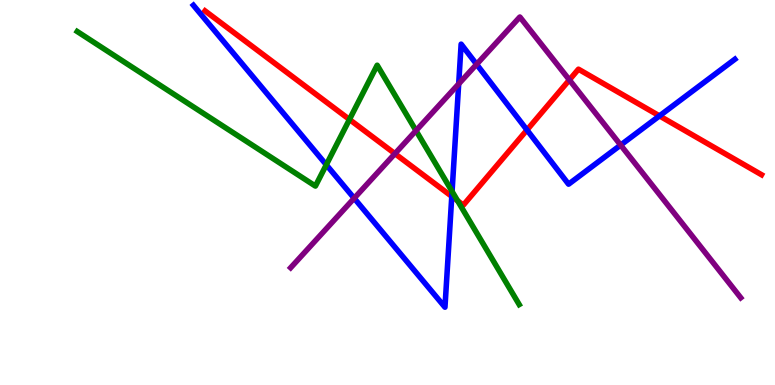[{'lines': ['blue', 'red'], 'intersections': [{'x': 5.83, 'y': 4.9}, {'x': 6.8, 'y': 6.62}, {'x': 8.51, 'y': 6.99}]}, {'lines': ['green', 'red'], 'intersections': [{'x': 4.51, 'y': 6.9}, {'x': 5.91, 'y': 4.78}]}, {'lines': ['purple', 'red'], 'intersections': [{'x': 5.1, 'y': 6.01}, {'x': 7.35, 'y': 7.92}]}, {'lines': ['blue', 'green'], 'intersections': [{'x': 4.21, 'y': 5.72}, {'x': 5.83, 'y': 5.03}]}, {'lines': ['blue', 'purple'], 'intersections': [{'x': 4.57, 'y': 4.85}, {'x': 5.92, 'y': 7.82}, {'x': 6.15, 'y': 8.33}, {'x': 8.01, 'y': 6.23}]}, {'lines': ['green', 'purple'], 'intersections': [{'x': 5.37, 'y': 6.61}]}]